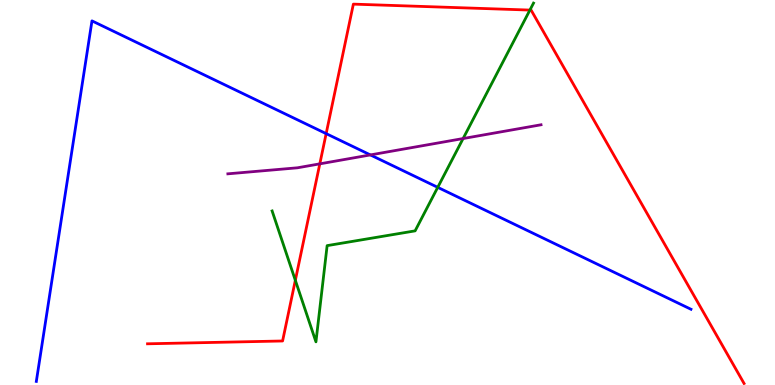[{'lines': ['blue', 'red'], 'intersections': [{'x': 4.21, 'y': 6.53}]}, {'lines': ['green', 'red'], 'intersections': [{'x': 3.81, 'y': 2.72}, {'x': 6.84, 'y': 9.74}]}, {'lines': ['purple', 'red'], 'intersections': [{'x': 4.13, 'y': 5.74}]}, {'lines': ['blue', 'green'], 'intersections': [{'x': 5.65, 'y': 5.13}]}, {'lines': ['blue', 'purple'], 'intersections': [{'x': 4.78, 'y': 5.98}]}, {'lines': ['green', 'purple'], 'intersections': [{'x': 5.98, 'y': 6.4}]}]